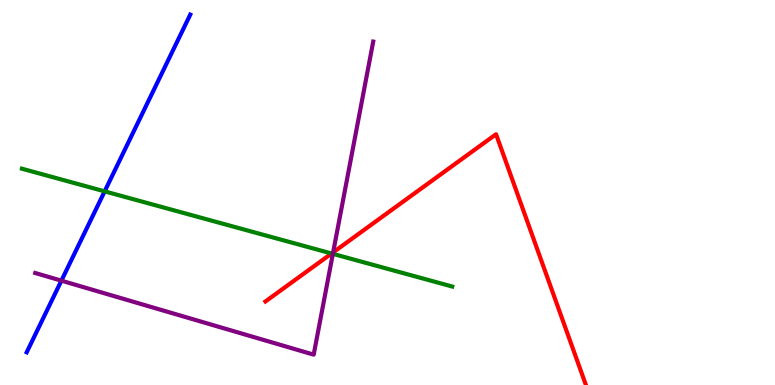[{'lines': ['blue', 'red'], 'intersections': []}, {'lines': ['green', 'red'], 'intersections': [{'x': 4.28, 'y': 3.42}]}, {'lines': ['purple', 'red'], 'intersections': [{'x': 4.3, 'y': 3.44}]}, {'lines': ['blue', 'green'], 'intersections': [{'x': 1.35, 'y': 5.03}]}, {'lines': ['blue', 'purple'], 'intersections': [{'x': 0.792, 'y': 2.71}]}, {'lines': ['green', 'purple'], 'intersections': [{'x': 4.29, 'y': 3.41}]}]